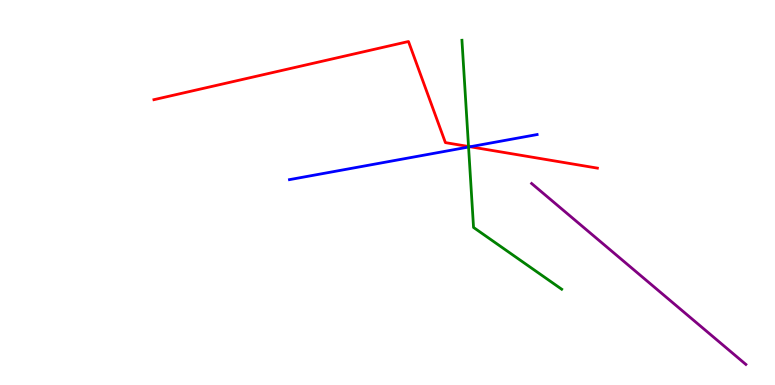[{'lines': ['blue', 'red'], 'intersections': [{'x': 6.07, 'y': 6.19}]}, {'lines': ['green', 'red'], 'intersections': [{'x': 6.05, 'y': 6.19}]}, {'lines': ['purple', 'red'], 'intersections': []}, {'lines': ['blue', 'green'], 'intersections': [{'x': 6.05, 'y': 6.18}]}, {'lines': ['blue', 'purple'], 'intersections': []}, {'lines': ['green', 'purple'], 'intersections': []}]